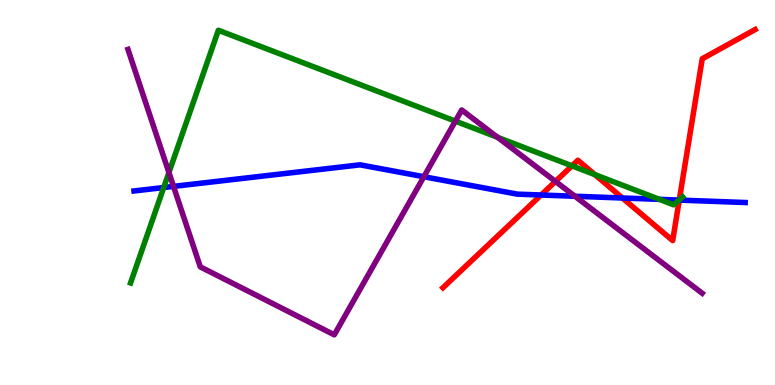[{'lines': ['blue', 'red'], 'intersections': [{'x': 6.98, 'y': 4.93}, {'x': 8.03, 'y': 4.86}, {'x': 8.76, 'y': 4.8}]}, {'lines': ['green', 'red'], 'intersections': [{'x': 7.38, 'y': 5.69}, {'x': 7.68, 'y': 5.46}, {'x': 8.77, 'y': 4.81}]}, {'lines': ['purple', 'red'], 'intersections': [{'x': 7.17, 'y': 5.29}]}, {'lines': ['blue', 'green'], 'intersections': [{'x': 2.11, 'y': 5.13}, {'x': 8.51, 'y': 4.82}, {'x': 8.76, 'y': 4.8}]}, {'lines': ['blue', 'purple'], 'intersections': [{'x': 2.24, 'y': 5.16}, {'x': 5.47, 'y': 5.41}, {'x': 7.42, 'y': 4.9}]}, {'lines': ['green', 'purple'], 'intersections': [{'x': 2.18, 'y': 5.52}, {'x': 5.88, 'y': 6.85}, {'x': 6.42, 'y': 6.43}]}]